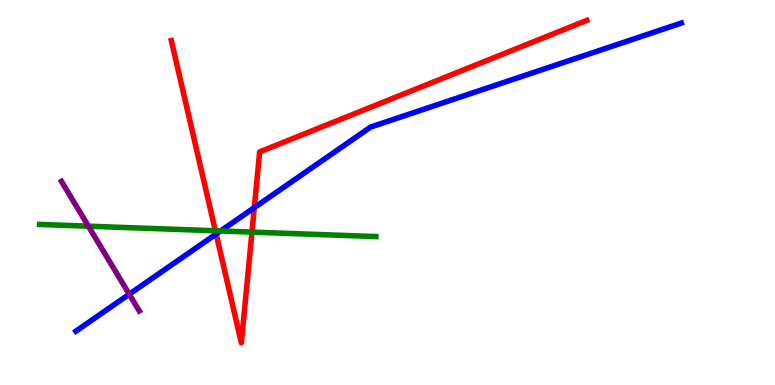[{'lines': ['blue', 'red'], 'intersections': [{'x': 2.79, 'y': 3.92}, {'x': 3.28, 'y': 4.61}]}, {'lines': ['green', 'red'], 'intersections': [{'x': 2.78, 'y': 4.01}, {'x': 3.25, 'y': 3.97}]}, {'lines': ['purple', 'red'], 'intersections': []}, {'lines': ['blue', 'green'], 'intersections': [{'x': 2.85, 'y': 4.0}]}, {'lines': ['blue', 'purple'], 'intersections': [{'x': 1.67, 'y': 2.36}]}, {'lines': ['green', 'purple'], 'intersections': [{'x': 1.14, 'y': 4.12}]}]